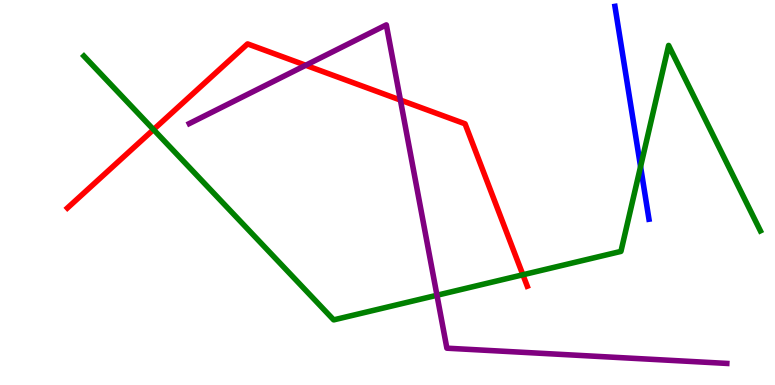[{'lines': ['blue', 'red'], 'intersections': []}, {'lines': ['green', 'red'], 'intersections': [{'x': 1.98, 'y': 6.63}, {'x': 6.75, 'y': 2.86}]}, {'lines': ['purple', 'red'], 'intersections': [{'x': 3.94, 'y': 8.3}, {'x': 5.17, 'y': 7.4}]}, {'lines': ['blue', 'green'], 'intersections': [{'x': 8.27, 'y': 5.67}]}, {'lines': ['blue', 'purple'], 'intersections': []}, {'lines': ['green', 'purple'], 'intersections': [{'x': 5.64, 'y': 2.33}]}]